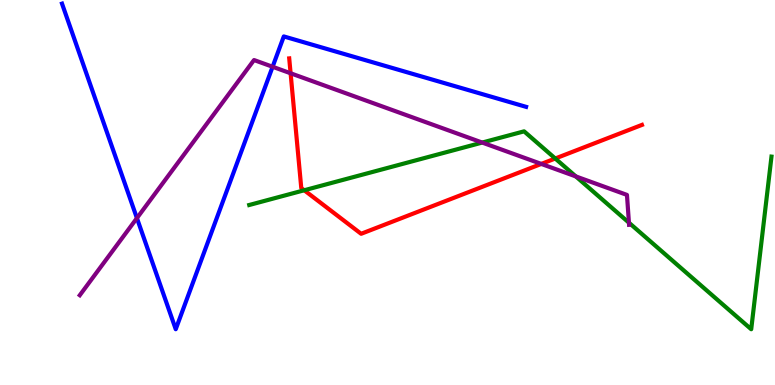[{'lines': ['blue', 'red'], 'intersections': []}, {'lines': ['green', 'red'], 'intersections': [{'x': 3.93, 'y': 5.06}, {'x': 7.16, 'y': 5.88}]}, {'lines': ['purple', 'red'], 'intersections': [{'x': 3.75, 'y': 8.1}, {'x': 6.98, 'y': 5.74}]}, {'lines': ['blue', 'green'], 'intersections': []}, {'lines': ['blue', 'purple'], 'intersections': [{'x': 1.77, 'y': 4.33}, {'x': 3.52, 'y': 8.27}]}, {'lines': ['green', 'purple'], 'intersections': [{'x': 6.22, 'y': 6.3}, {'x': 7.43, 'y': 5.42}, {'x': 8.12, 'y': 4.22}]}]